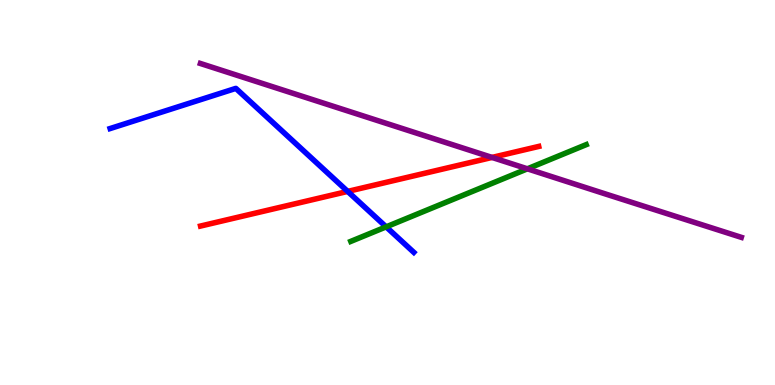[{'lines': ['blue', 'red'], 'intersections': [{'x': 4.49, 'y': 5.03}]}, {'lines': ['green', 'red'], 'intersections': []}, {'lines': ['purple', 'red'], 'intersections': [{'x': 6.35, 'y': 5.91}]}, {'lines': ['blue', 'green'], 'intersections': [{'x': 4.98, 'y': 4.11}]}, {'lines': ['blue', 'purple'], 'intersections': []}, {'lines': ['green', 'purple'], 'intersections': [{'x': 6.8, 'y': 5.62}]}]